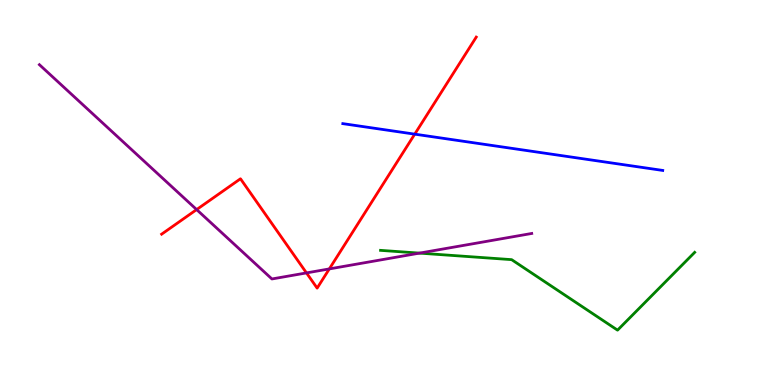[{'lines': ['blue', 'red'], 'intersections': [{'x': 5.35, 'y': 6.52}]}, {'lines': ['green', 'red'], 'intersections': []}, {'lines': ['purple', 'red'], 'intersections': [{'x': 2.54, 'y': 4.56}, {'x': 3.95, 'y': 2.91}, {'x': 4.25, 'y': 3.02}]}, {'lines': ['blue', 'green'], 'intersections': []}, {'lines': ['blue', 'purple'], 'intersections': []}, {'lines': ['green', 'purple'], 'intersections': [{'x': 5.41, 'y': 3.43}]}]